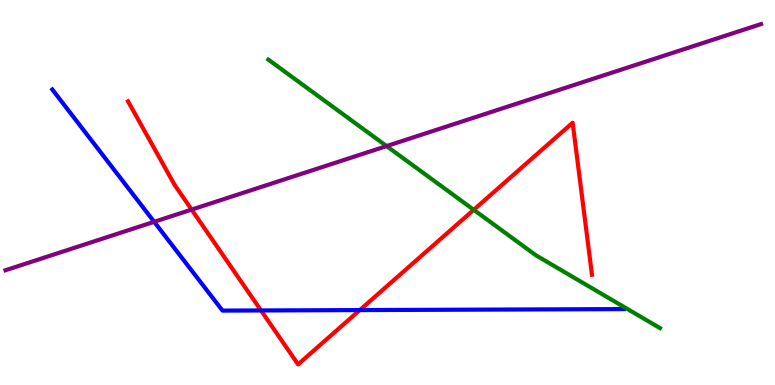[{'lines': ['blue', 'red'], 'intersections': [{'x': 3.37, 'y': 1.94}, {'x': 4.64, 'y': 1.95}]}, {'lines': ['green', 'red'], 'intersections': [{'x': 6.11, 'y': 4.55}]}, {'lines': ['purple', 'red'], 'intersections': [{'x': 2.47, 'y': 4.56}]}, {'lines': ['blue', 'green'], 'intersections': []}, {'lines': ['blue', 'purple'], 'intersections': [{'x': 1.99, 'y': 4.24}]}, {'lines': ['green', 'purple'], 'intersections': [{'x': 4.99, 'y': 6.21}]}]